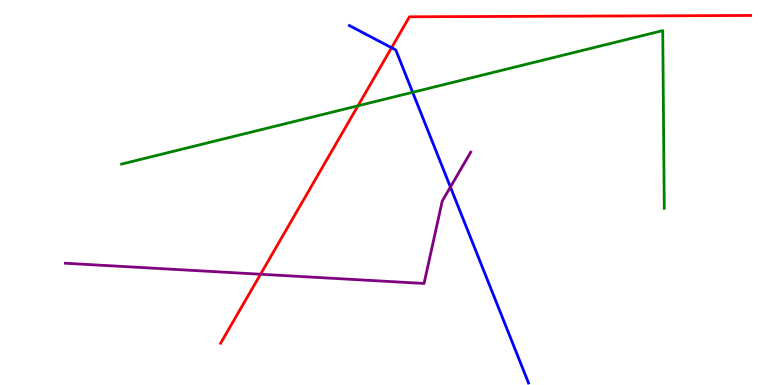[{'lines': ['blue', 'red'], 'intersections': [{'x': 5.05, 'y': 8.76}]}, {'lines': ['green', 'red'], 'intersections': [{'x': 4.62, 'y': 7.25}]}, {'lines': ['purple', 'red'], 'intersections': [{'x': 3.36, 'y': 2.88}]}, {'lines': ['blue', 'green'], 'intersections': [{'x': 5.32, 'y': 7.6}]}, {'lines': ['blue', 'purple'], 'intersections': [{'x': 5.81, 'y': 5.14}]}, {'lines': ['green', 'purple'], 'intersections': []}]